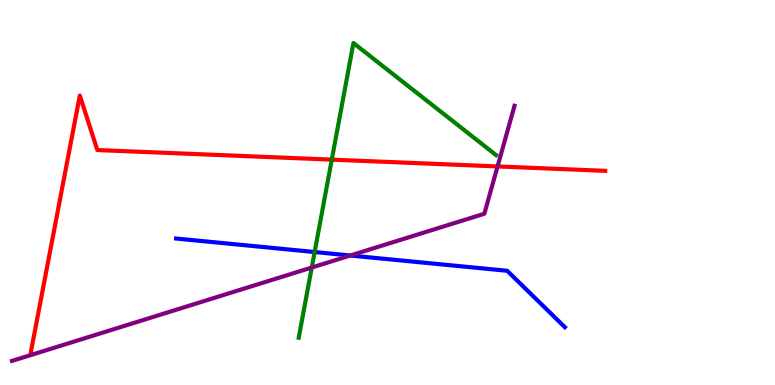[{'lines': ['blue', 'red'], 'intersections': []}, {'lines': ['green', 'red'], 'intersections': [{'x': 4.28, 'y': 5.85}]}, {'lines': ['purple', 'red'], 'intersections': [{'x': 6.42, 'y': 5.68}]}, {'lines': ['blue', 'green'], 'intersections': [{'x': 4.06, 'y': 3.45}]}, {'lines': ['blue', 'purple'], 'intersections': [{'x': 4.52, 'y': 3.36}]}, {'lines': ['green', 'purple'], 'intersections': [{'x': 4.02, 'y': 3.05}]}]